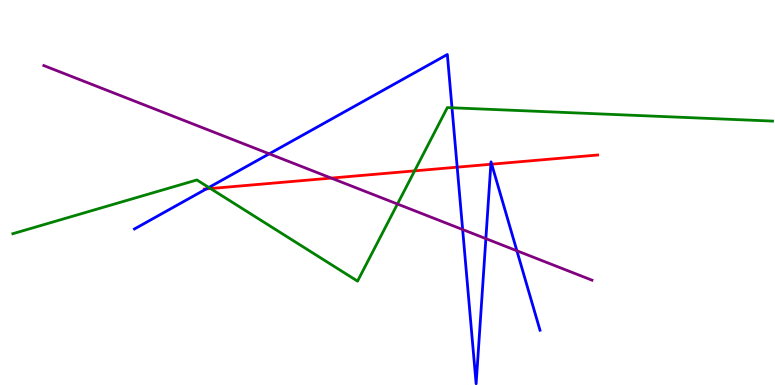[{'lines': ['blue', 'red'], 'intersections': [{'x': 2.66, 'y': 5.09}, {'x': 5.9, 'y': 5.66}, {'x': 6.33, 'y': 5.73}, {'x': 6.34, 'y': 5.74}]}, {'lines': ['green', 'red'], 'intersections': [{'x': 2.72, 'y': 5.1}, {'x': 5.35, 'y': 5.56}]}, {'lines': ['purple', 'red'], 'intersections': [{'x': 4.27, 'y': 5.37}]}, {'lines': ['blue', 'green'], 'intersections': [{'x': 2.69, 'y': 5.13}, {'x': 5.83, 'y': 7.2}]}, {'lines': ['blue', 'purple'], 'intersections': [{'x': 3.47, 'y': 6.0}, {'x': 5.97, 'y': 4.04}, {'x': 6.27, 'y': 3.8}, {'x': 6.67, 'y': 3.49}]}, {'lines': ['green', 'purple'], 'intersections': [{'x': 5.13, 'y': 4.7}]}]